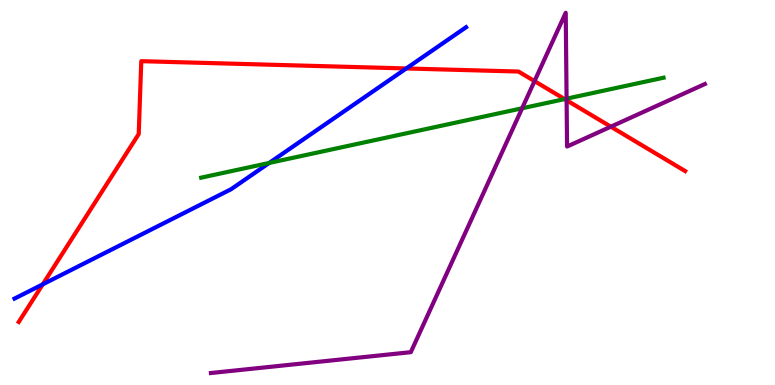[{'lines': ['blue', 'red'], 'intersections': [{'x': 0.552, 'y': 2.62}, {'x': 5.24, 'y': 8.22}]}, {'lines': ['green', 'red'], 'intersections': [{'x': 7.29, 'y': 7.43}]}, {'lines': ['purple', 'red'], 'intersections': [{'x': 6.9, 'y': 7.89}, {'x': 7.31, 'y': 7.4}, {'x': 7.88, 'y': 6.71}]}, {'lines': ['blue', 'green'], 'intersections': [{'x': 3.47, 'y': 5.77}]}, {'lines': ['blue', 'purple'], 'intersections': []}, {'lines': ['green', 'purple'], 'intersections': [{'x': 6.74, 'y': 7.19}, {'x': 7.31, 'y': 7.44}]}]